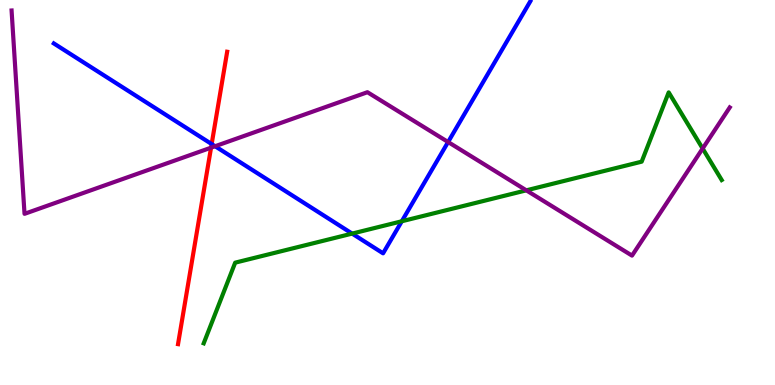[{'lines': ['blue', 'red'], 'intersections': [{'x': 2.73, 'y': 6.26}]}, {'lines': ['green', 'red'], 'intersections': []}, {'lines': ['purple', 'red'], 'intersections': [{'x': 2.72, 'y': 6.16}]}, {'lines': ['blue', 'green'], 'intersections': [{'x': 4.54, 'y': 3.93}, {'x': 5.18, 'y': 4.25}]}, {'lines': ['blue', 'purple'], 'intersections': [{'x': 2.78, 'y': 6.2}, {'x': 5.78, 'y': 6.31}]}, {'lines': ['green', 'purple'], 'intersections': [{'x': 6.79, 'y': 5.06}, {'x': 9.07, 'y': 6.14}]}]